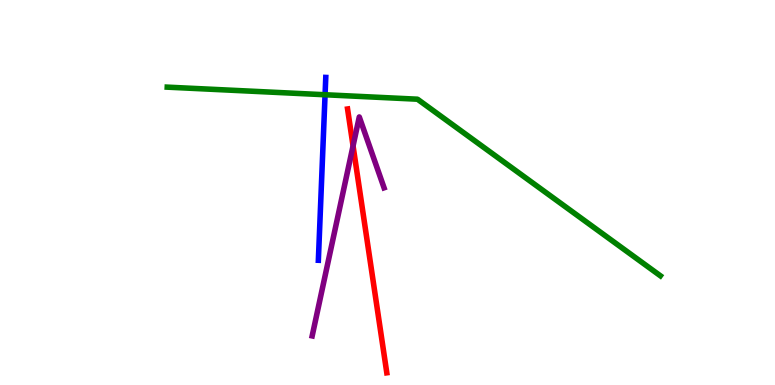[{'lines': ['blue', 'red'], 'intersections': []}, {'lines': ['green', 'red'], 'intersections': []}, {'lines': ['purple', 'red'], 'intersections': [{'x': 4.56, 'y': 6.21}]}, {'lines': ['blue', 'green'], 'intersections': [{'x': 4.19, 'y': 7.54}]}, {'lines': ['blue', 'purple'], 'intersections': []}, {'lines': ['green', 'purple'], 'intersections': []}]